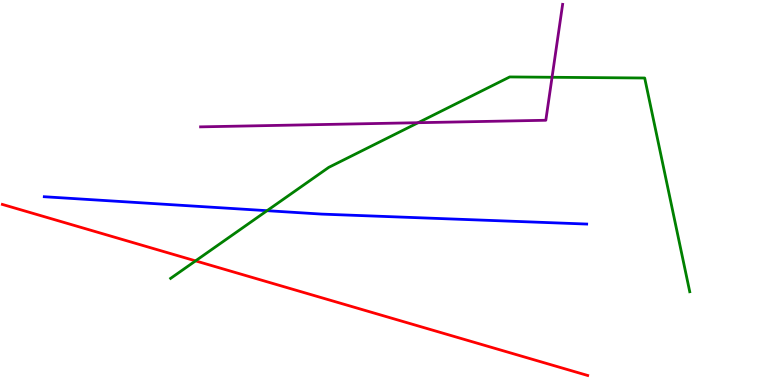[{'lines': ['blue', 'red'], 'intersections': []}, {'lines': ['green', 'red'], 'intersections': [{'x': 2.52, 'y': 3.22}]}, {'lines': ['purple', 'red'], 'intersections': []}, {'lines': ['blue', 'green'], 'intersections': [{'x': 3.45, 'y': 4.53}]}, {'lines': ['blue', 'purple'], 'intersections': []}, {'lines': ['green', 'purple'], 'intersections': [{'x': 5.4, 'y': 6.81}, {'x': 7.12, 'y': 7.99}]}]